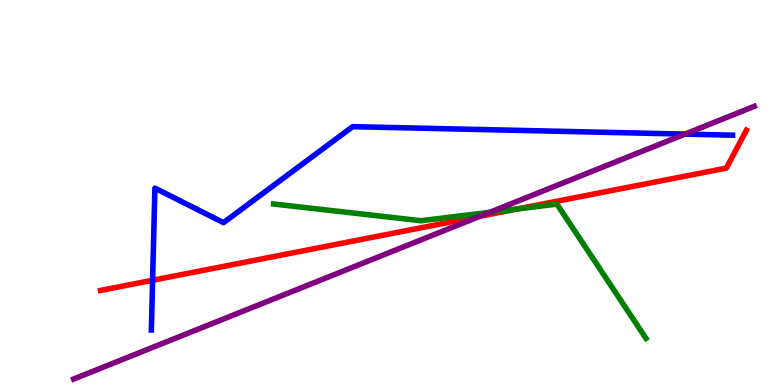[{'lines': ['blue', 'red'], 'intersections': [{'x': 1.97, 'y': 2.72}]}, {'lines': ['green', 'red'], 'intersections': [{'x': 6.68, 'y': 4.57}]}, {'lines': ['purple', 'red'], 'intersections': [{'x': 6.19, 'y': 4.38}]}, {'lines': ['blue', 'green'], 'intersections': []}, {'lines': ['blue', 'purple'], 'intersections': [{'x': 8.84, 'y': 6.52}]}, {'lines': ['green', 'purple'], 'intersections': [{'x': 6.32, 'y': 4.49}]}]